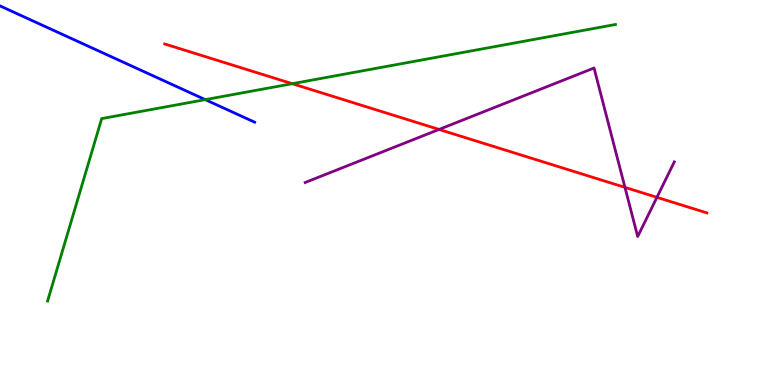[{'lines': ['blue', 'red'], 'intersections': []}, {'lines': ['green', 'red'], 'intersections': [{'x': 3.77, 'y': 7.83}]}, {'lines': ['purple', 'red'], 'intersections': [{'x': 5.67, 'y': 6.64}, {'x': 8.06, 'y': 5.13}, {'x': 8.48, 'y': 4.87}]}, {'lines': ['blue', 'green'], 'intersections': [{'x': 2.65, 'y': 7.41}]}, {'lines': ['blue', 'purple'], 'intersections': []}, {'lines': ['green', 'purple'], 'intersections': []}]